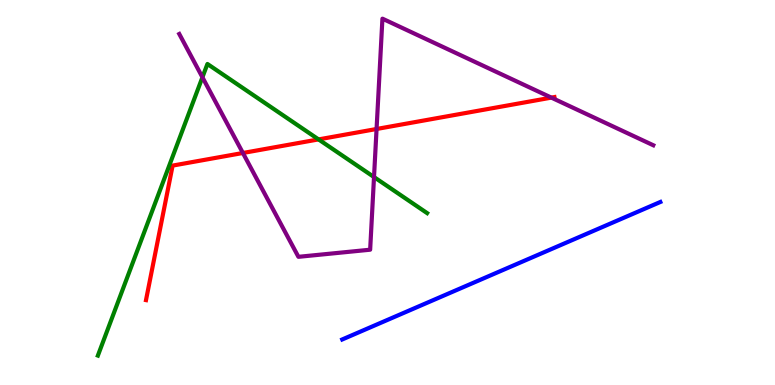[{'lines': ['blue', 'red'], 'intersections': []}, {'lines': ['green', 'red'], 'intersections': [{'x': 4.11, 'y': 6.38}]}, {'lines': ['purple', 'red'], 'intersections': [{'x': 3.13, 'y': 6.03}, {'x': 4.86, 'y': 6.65}, {'x': 7.11, 'y': 7.46}]}, {'lines': ['blue', 'green'], 'intersections': []}, {'lines': ['blue', 'purple'], 'intersections': []}, {'lines': ['green', 'purple'], 'intersections': [{'x': 2.61, 'y': 7.99}, {'x': 4.83, 'y': 5.4}]}]